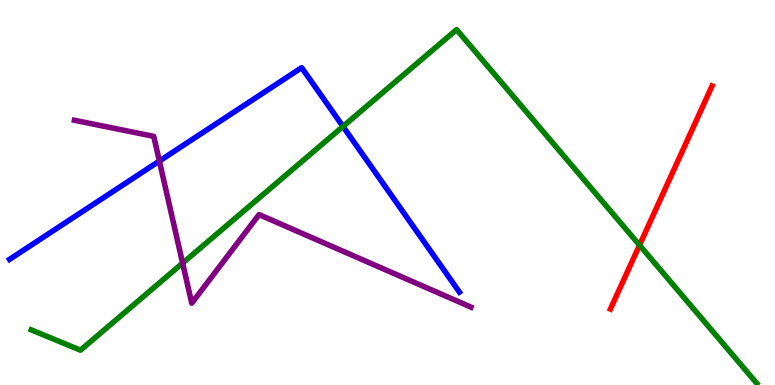[{'lines': ['blue', 'red'], 'intersections': []}, {'lines': ['green', 'red'], 'intersections': [{'x': 8.25, 'y': 3.63}]}, {'lines': ['purple', 'red'], 'intersections': []}, {'lines': ['blue', 'green'], 'intersections': [{'x': 4.43, 'y': 6.72}]}, {'lines': ['blue', 'purple'], 'intersections': [{'x': 2.06, 'y': 5.82}]}, {'lines': ['green', 'purple'], 'intersections': [{'x': 2.36, 'y': 3.17}]}]